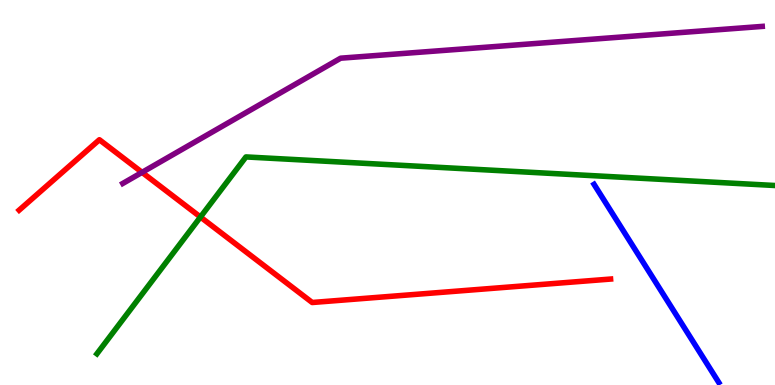[{'lines': ['blue', 'red'], 'intersections': []}, {'lines': ['green', 'red'], 'intersections': [{'x': 2.59, 'y': 4.36}]}, {'lines': ['purple', 'red'], 'intersections': [{'x': 1.83, 'y': 5.52}]}, {'lines': ['blue', 'green'], 'intersections': []}, {'lines': ['blue', 'purple'], 'intersections': []}, {'lines': ['green', 'purple'], 'intersections': []}]